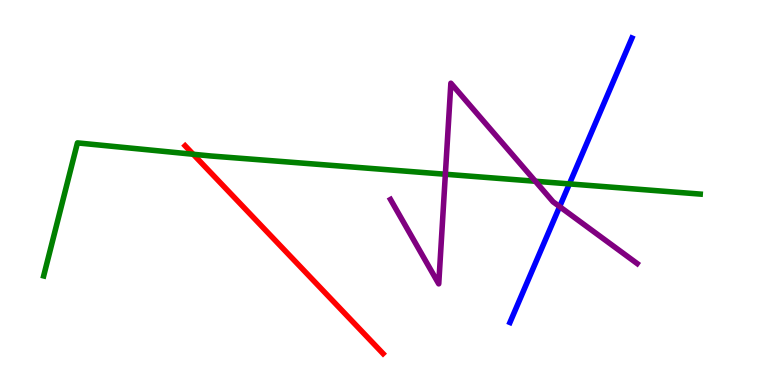[{'lines': ['blue', 'red'], 'intersections': []}, {'lines': ['green', 'red'], 'intersections': [{'x': 2.49, 'y': 5.99}]}, {'lines': ['purple', 'red'], 'intersections': []}, {'lines': ['blue', 'green'], 'intersections': [{'x': 7.35, 'y': 5.22}]}, {'lines': ['blue', 'purple'], 'intersections': [{'x': 7.22, 'y': 4.63}]}, {'lines': ['green', 'purple'], 'intersections': [{'x': 5.75, 'y': 5.47}, {'x': 6.91, 'y': 5.29}]}]